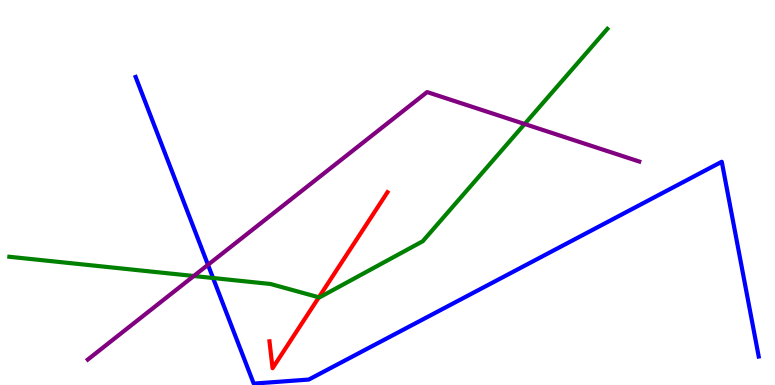[{'lines': ['blue', 'red'], 'intersections': []}, {'lines': ['green', 'red'], 'intersections': [{'x': 4.11, 'y': 2.28}]}, {'lines': ['purple', 'red'], 'intersections': []}, {'lines': ['blue', 'green'], 'intersections': [{'x': 2.75, 'y': 2.78}]}, {'lines': ['blue', 'purple'], 'intersections': [{'x': 2.68, 'y': 3.12}]}, {'lines': ['green', 'purple'], 'intersections': [{'x': 2.5, 'y': 2.83}, {'x': 6.77, 'y': 6.78}]}]